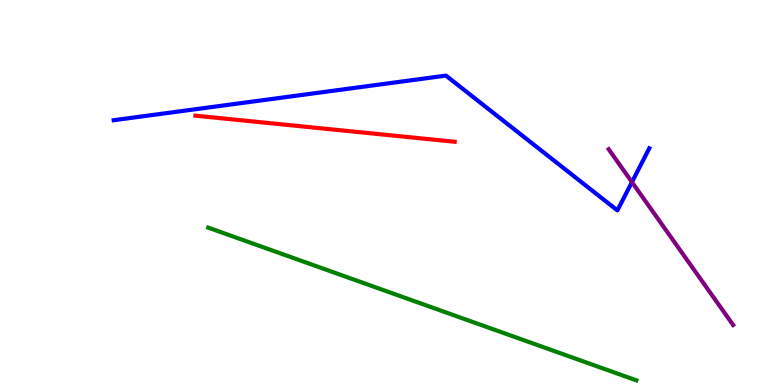[{'lines': ['blue', 'red'], 'intersections': []}, {'lines': ['green', 'red'], 'intersections': []}, {'lines': ['purple', 'red'], 'intersections': []}, {'lines': ['blue', 'green'], 'intersections': []}, {'lines': ['blue', 'purple'], 'intersections': [{'x': 8.15, 'y': 5.27}]}, {'lines': ['green', 'purple'], 'intersections': []}]